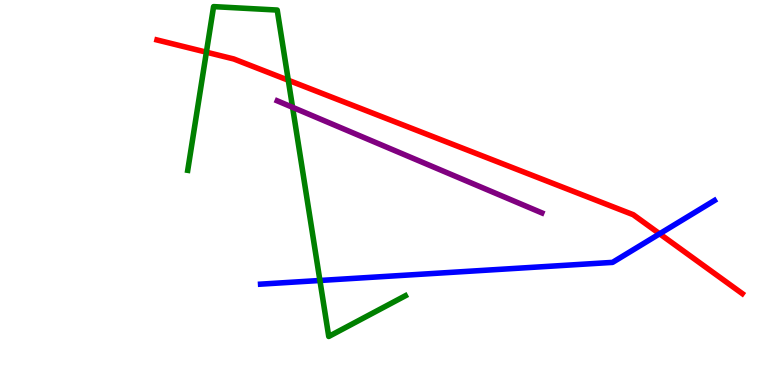[{'lines': ['blue', 'red'], 'intersections': [{'x': 8.51, 'y': 3.93}]}, {'lines': ['green', 'red'], 'intersections': [{'x': 2.66, 'y': 8.64}, {'x': 3.72, 'y': 7.92}]}, {'lines': ['purple', 'red'], 'intersections': []}, {'lines': ['blue', 'green'], 'intersections': [{'x': 4.13, 'y': 2.71}]}, {'lines': ['blue', 'purple'], 'intersections': []}, {'lines': ['green', 'purple'], 'intersections': [{'x': 3.78, 'y': 7.21}]}]